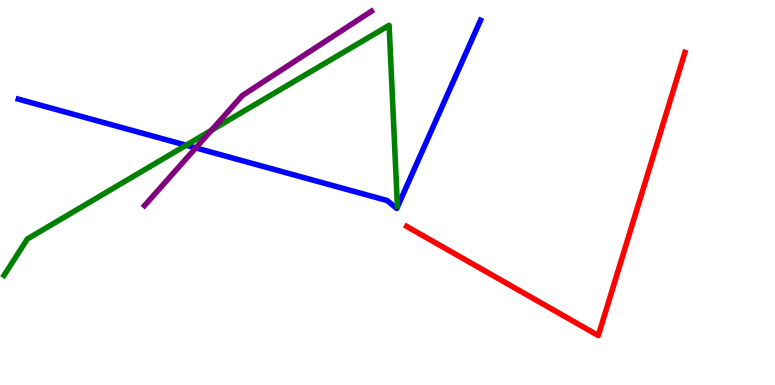[{'lines': ['blue', 'red'], 'intersections': []}, {'lines': ['green', 'red'], 'intersections': []}, {'lines': ['purple', 'red'], 'intersections': []}, {'lines': ['blue', 'green'], 'intersections': [{'x': 2.4, 'y': 6.23}]}, {'lines': ['blue', 'purple'], 'intersections': [{'x': 2.53, 'y': 6.16}]}, {'lines': ['green', 'purple'], 'intersections': [{'x': 2.73, 'y': 6.62}]}]